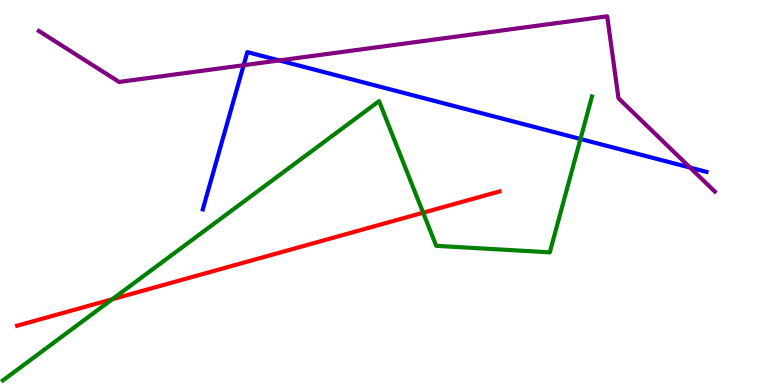[{'lines': ['blue', 'red'], 'intersections': []}, {'lines': ['green', 'red'], 'intersections': [{'x': 1.45, 'y': 2.23}, {'x': 5.46, 'y': 4.48}]}, {'lines': ['purple', 'red'], 'intersections': []}, {'lines': ['blue', 'green'], 'intersections': [{'x': 7.49, 'y': 6.39}]}, {'lines': ['blue', 'purple'], 'intersections': [{'x': 3.14, 'y': 8.31}, {'x': 3.6, 'y': 8.43}, {'x': 8.9, 'y': 5.65}]}, {'lines': ['green', 'purple'], 'intersections': []}]